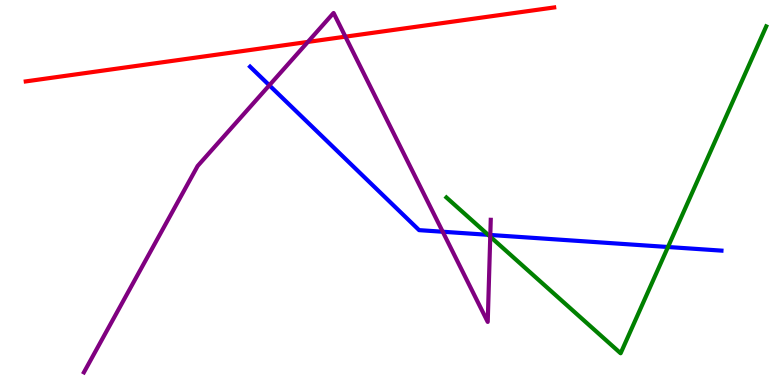[{'lines': ['blue', 'red'], 'intersections': []}, {'lines': ['green', 'red'], 'intersections': []}, {'lines': ['purple', 'red'], 'intersections': [{'x': 3.97, 'y': 8.91}, {'x': 4.46, 'y': 9.05}]}, {'lines': ['blue', 'green'], 'intersections': [{'x': 6.3, 'y': 3.9}, {'x': 8.62, 'y': 3.58}]}, {'lines': ['blue', 'purple'], 'intersections': [{'x': 3.48, 'y': 7.78}, {'x': 5.71, 'y': 3.98}, {'x': 6.33, 'y': 3.9}]}, {'lines': ['green', 'purple'], 'intersections': [{'x': 6.33, 'y': 3.85}]}]